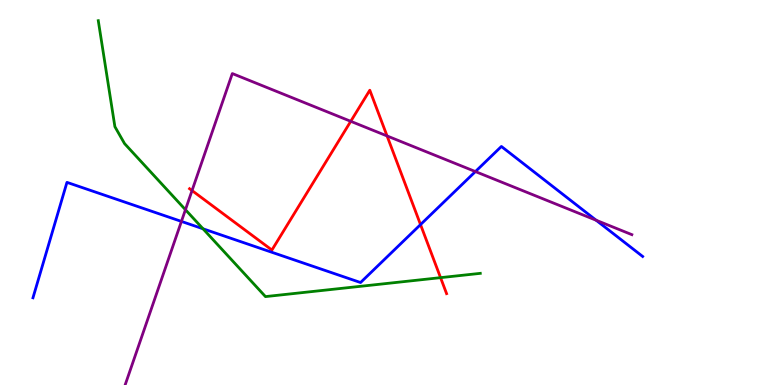[{'lines': ['blue', 'red'], 'intersections': [{'x': 5.43, 'y': 4.17}]}, {'lines': ['green', 'red'], 'intersections': [{'x': 5.68, 'y': 2.79}]}, {'lines': ['purple', 'red'], 'intersections': [{'x': 2.48, 'y': 5.05}, {'x': 4.53, 'y': 6.85}, {'x': 4.99, 'y': 6.47}]}, {'lines': ['blue', 'green'], 'intersections': [{'x': 2.62, 'y': 4.06}]}, {'lines': ['blue', 'purple'], 'intersections': [{'x': 2.34, 'y': 4.25}, {'x': 6.13, 'y': 5.54}, {'x': 7.69, 'y': 4.28}]}, {'lines': ['green', 'purple'], 'intersections': [{'x': 2.39, 'y': 4.55}]}]